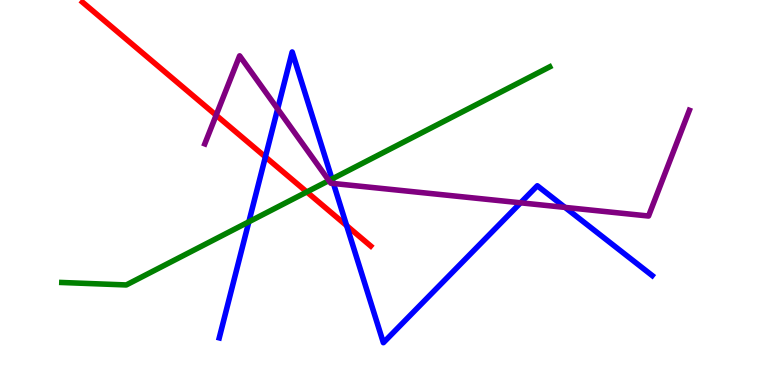[{'lines': ['blue', 'red'], 'intersections': [{'x': 3.42, 'y': 5.92}, {'x': 4.47, 'y': 4.14}]}, {'lines': ['green', 'red'], 'intersections': [{'x': 3.96, 'y': 5.01}]}, {'lines': ['purple', 'red'], 'intersections': [{'x': 2.79, 'y': 7.01}]}, {'lines': ['blue', 'green'], 'intersections': [{'x': 3.21, 'y': 4.24}, {'x': 4.28, 'y': 5.35}]}, {'lines': ['blue', 'purple'], 'intersections': [{'x': 3.58, 'y': 7.17}, {'x': 4.3, 'y': 5.23}, {'x': 6.72, 'y': 4.73}, {'x': 7.29, 'y': 4.61}]}, {'lines': ['green', 'purple'], 'intersections': [{'x': 4.24, 'y': 5.31}]}]